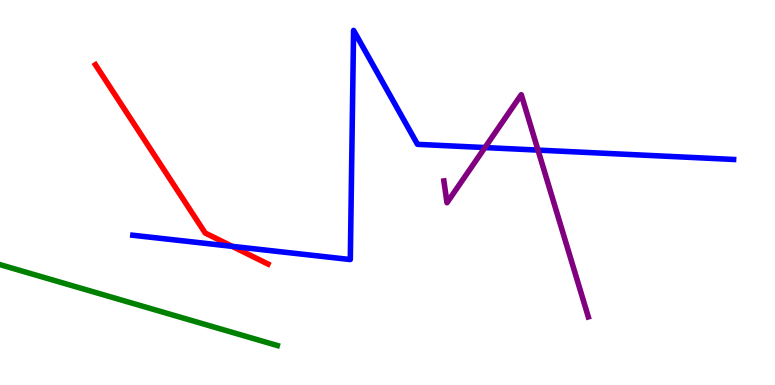[{'lines': ['blue', 'red'], 'intersections': [{'x': 3.0, 'y': 3.6}]}, {'lines': ['green', 'red'], 'intersections': []}, {'lines': ['purple', 'red'], 'intersections': []}, {'lines': ['blue', 'green'], 'intersections': []}, {'lines': ['blue', 'purple'], 'intersections': [{'x': 6.26, 'y': 6.17}, {'x': 6.94, 'y': 6.1}]}, {'lines': ['green', 'purple'], 'intersections': []}]